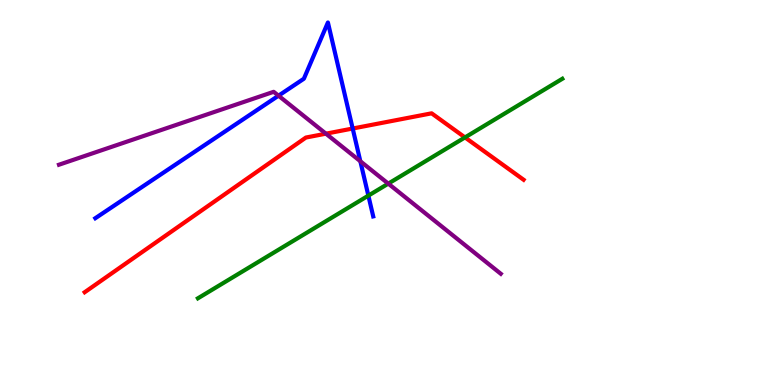[{'lines': ['blue', 'red'], 'intersections': [{'x': 4.55, 'y': 6.66}]}, {'lines': ['green', 'red'], 'intersections': [{'x': 6.0, 'y': 6.43}]}, {'lines': ['purple', 'red'], 'intersections': [{'x': 4.21, 'y': 6.53}]}, {'lines': ['blue', 'green'], 'intersections': [{'x': 4.75, 'y': 4.92}]}, {'lines': ['blue', 'purple'], 'intersections': [{'x': 3.59, 'y': 7.51}, {'x': 4.65, 'y': 5.81}]}, {'lines': ['green', 'purple'], 'intersections': [{'x': 5.01, 'y': 5.23}]}]